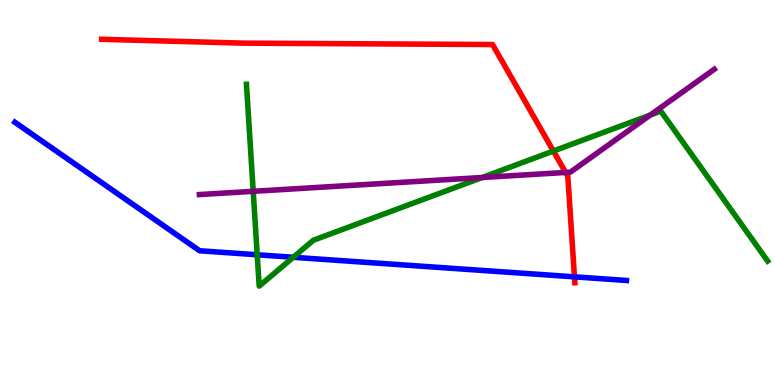[{'lines': ['blue', 'red'], 'intersections': [{'x': 7.41, 'y': 2.81}]}, {'lines': ['green', 'red'], 'intersections': [{'x': 7.14, 'y': 6.08}]}, {'lines': ['purple', 'red'], 'intersections': [{'x': 7.3, 'y': 5.52}]}, {'lines': ['blue', 'green'], 'intersections': [{'x': 3.32, 'y': 3.38}, {'x': 3.78, 'y': 3.32}]}, {'lines': ['blue', 'purple'], 'intersections': []}, {'lines': ['green', 'purple'], 'intersections': [{'x': 3.27, 'y': 5.03}, {'x': 6.22, 'y': 5.39}, {'x': 8.39, 'y': 7.01}]}]